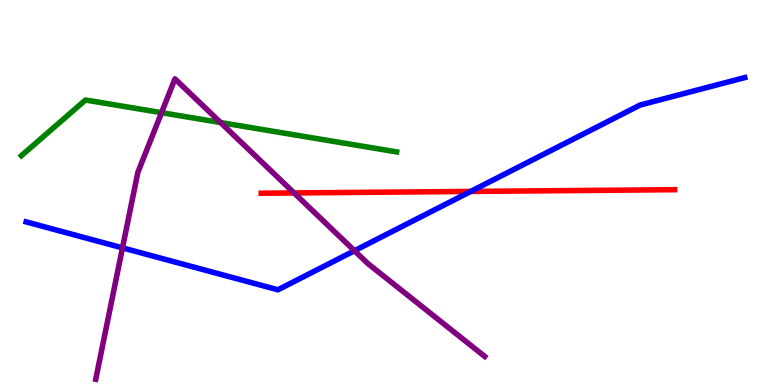[{'lines': ['blue', 'red'], 'intersections': [{'x': 6.07, 'y': 5.03}]}, {'lines': ['green', 'red'], 'intersections': []}, {'lines': ['purple', 'red'], 'intersections': [{'x': 3.79, 'y': 4.99}]}, {'lines': ['blue', 'green'], 'intersections': []}, {'lines': ['blue', 'purple'], 'intersections': [{'x': 1.58, 'y': 3.56}, {'x': 4.57, 'y': 3.49}]}, {'lines': ['green', 'purple'], 'intersections': [{'x': 2.08, 'y': 7.07}, {'x': 2.85, 'y': 6.82}]}]